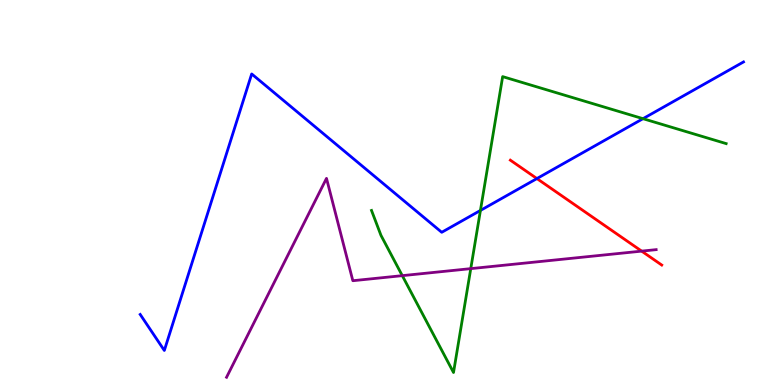[{'lines': ['blue', 'red'], 'intersections': [{'x': 6.93, 'y': 5.36}]}, {'lines': ['green', 'red'], 'intersections': []}, {'lines': ['purple', 'red'], 'intersections': [{'x': 8.28, 'y': 3.48}]}, {'lines': ['blue', 'green'], 'intersections': [{'x': 6.2, 'y': 4.53}, {'x': 8.3, 'y': 6.92}]}, {'lines': ['blue', 'purple'], 'intersections': []}, {'lines': ['green', 'purple'], 'intersections': [{'x': 5.19, 'y': 2.84}, {'x': 6.07, 'y': 3.02}]}]